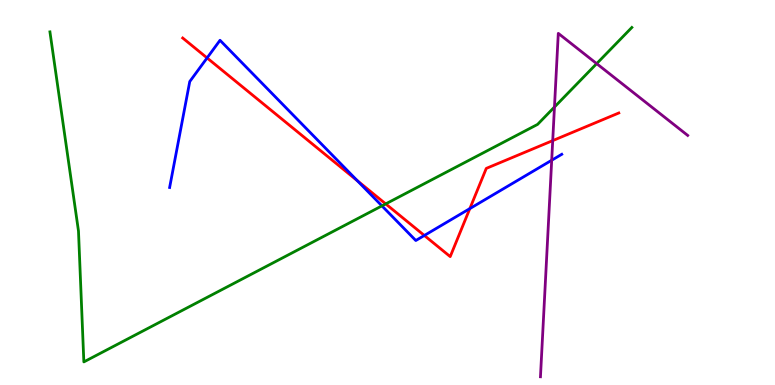[{'lines': ['blue', 'red'], 'intersections': [{'x': 2.67, 'y': 8.5}, {'x': 4.61, 'y': 5.31}, {'x': 5.48, 'y': 3.88}, {'x': 6.06, 'y': 4.58}]}, {'lines': ['green', 'red'], 'intersections': [{'x': 4.98, 'y': 4.7}]}, {'lines': ['purple', 'red'], 'intersections': [{'x': 7.13, 'y': 6.35}]}, {'lines': ['blue', 'green'], 'intersections': [{'x': 4.93, 'y': 4.65}]}, {'lines': ['blue', 'purple'], 'intersections': [{'x': 7.12, 'y': 5.84}]}, {'lines': ['green', 'purple'], 'intersections': [{'x': 7.15, 'y': 7.22}, {'x': 7.7, 'y': 8.35}]}]